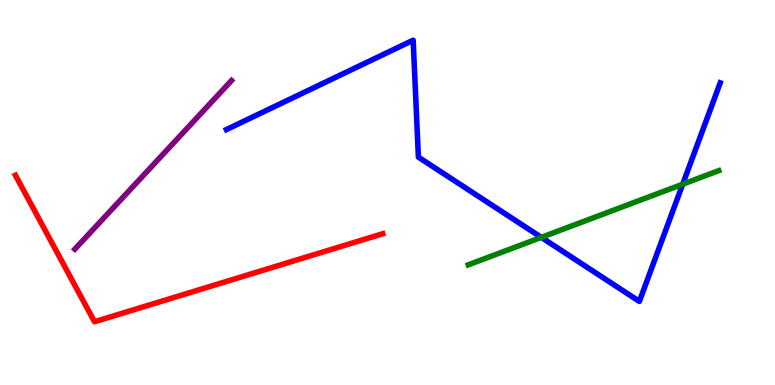[{'lines': ['blue', 'red'], 'intersections': []}, {'lines': ['green', 'red'], 'intersections': []}, {'lines': ['purple', 'red'], 'intersections': []}, {'lines': ['blue', 'green'], 'intersections': [{'x': 6.98, 'y': 3.83}, {'x': 8.81, 'y': 5.22}]}, {'lines': ['blue', 'purple'], 'intersections': []}, {'lines': ['green', 'purple'], 'intersections': []}]